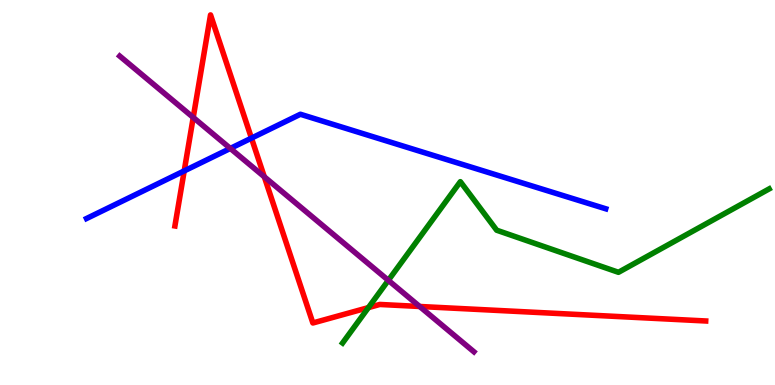[{'lines': ['blue', 'red'], 'intersections': [{'x': 2.38, 'y': 5.56}, {'x': 3.24, 'y': 6.41}]}, {'lines': ['green', 'red'], 'intersections': [{'x': 4.75, 'y': 2.01}]}, {'lines': ['purple', 'red'], 'intersections': [{'x': 2.49, 'y': 6.95}, {'x': 3.41, 'y': 5.41}, {'x': 5.41, 'y': 2.04}]}, {'lines': ['blue', 'green'], 'intersections': []}, {'lines': ['blue', 'purple'], 'intersections': [{'x': 2.97, 'y': 6.14}]}, {'lines': ['green', 'purple'], 'intersections': [{'x': 5.01, 'y': 2.72}]}]